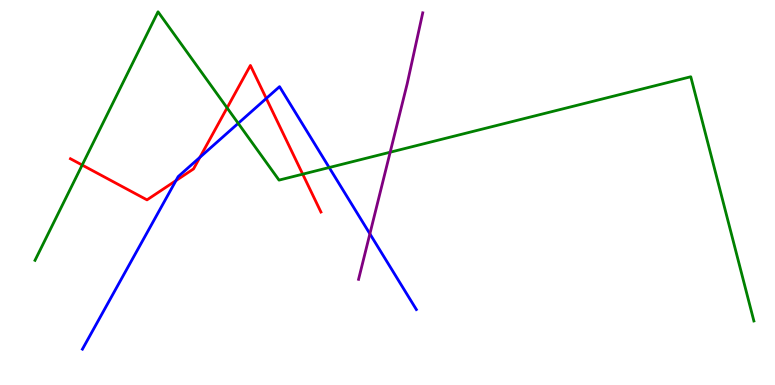[{'lines': ['blue', 'red'], 'intersections': [{'x': 2.27, 'y': 5.31}, {'x': 2.58, 'y': 5.91}, {'x': 3.44, 'y': 7.44}]}, {'lines': ['green', 'red'], 'intersections': [{'x': 1.06, 'y': 5.71}, {'x': 2.93, 'y': 7.2}, {'x': 3.91, 'y': 5.48}]}, {'lines': ['purple', 'red'], 'intersections': []}, {'lines': ['blue', 'green'], 'intersections': [{'x': 3.07, 'y': 6.8}, {'x': 4.25, 'y': 5.65}]}, {'lines': ['blue', 'purple'], 'intersections': [{'x': 4.77, 'y': 3.93}]}, {'lines': ['green', 'purple'], 'intersections': [{'x': 5.03, 'y': 6.05}]}]